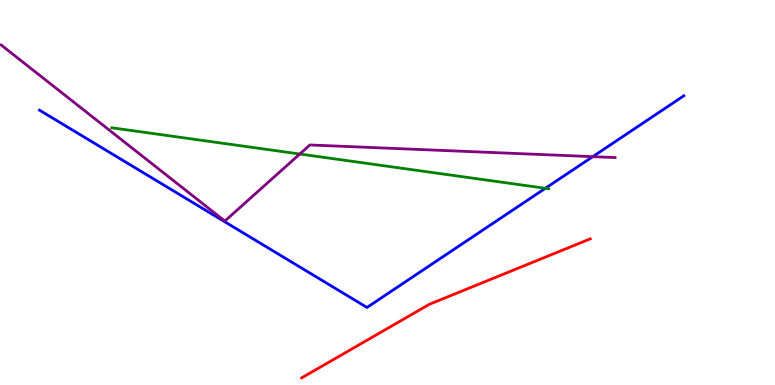[{'lines': ['blue', 'red'], 'intersections': []}, {'lines': ['green', 'red'], 'intersections': []}, {'lines': ['purple', 'red'], 'intersections': []}, {'lines': ['blue', 'green'], 'intersections': [{'x': 7.04, 'y': 5.11}]}, {'lines': ['blue', 'purple'], 'intersections': [{'x': 7.65, 'y': 5.93}]}, {'lines': ['green', 'purple'], 'intersections': [{'x': 3.87, 'y': 6.0}]}]